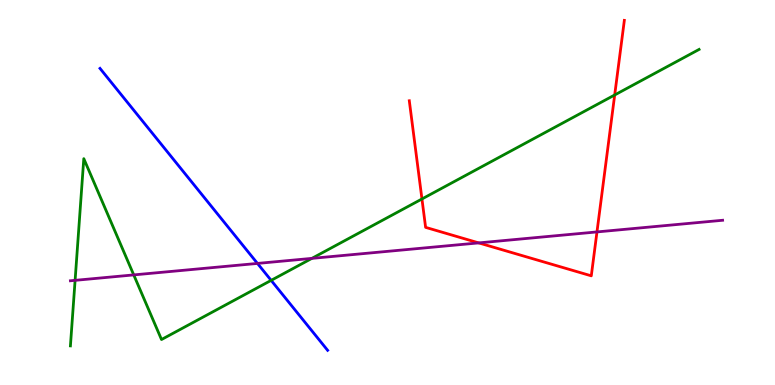[{'lines': ['blue', 'red'], 'intersections': []}, {'lines': ['green', 'red'], 'intersections': [{'x': 5.44, 'y': 4.83}, {'x': 7.93, 'y': 7.53}]}, {'lines': ['purple', 'red'], 'intersections': [{'x': 6.18, 'y': 3.69}, {'x': 7.7, 'y': 3.98}]}, {'lines': ['blue', 'green'], 'intersections': [{'x': 3.5, 'y': 2.72}]}, {'lines': ['blue', 'purple'], 'intersections': [{'x': 3.32, 'y': 3.16}]}, {'lines': ['green', 'purple'], 'intersections': [{'x': 0.969, 'y': 2.72}, {'x': 1.73, 'y': 2.86}, {'x': 4.02, 'y': 3.29}]}]